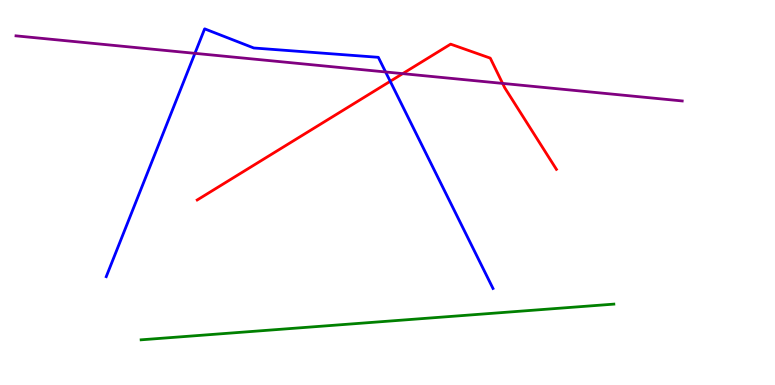[{'lines': ['blue', 'red'], 'intersections': [{'x': 5.04, 'y': 7.89}]}, {'lines': ['green', 'red'], 'intersections': []}, {'lines': ['purple', 'red'], 'intersections': [{'x': 5.2, 'y': 8.09}, {'x': 6.49, 'y': 7.83}]}, {'lines': ['blue', 'green'], 'intersections': []}, {'lines': ['blue', 'purple'], 'intersections': [{'x': 2.52, 'y': 8.61}, {'x': 4.98, 'y': 8.13}]}, {'lines': ['green', 'purple'], 'intersections': []}]